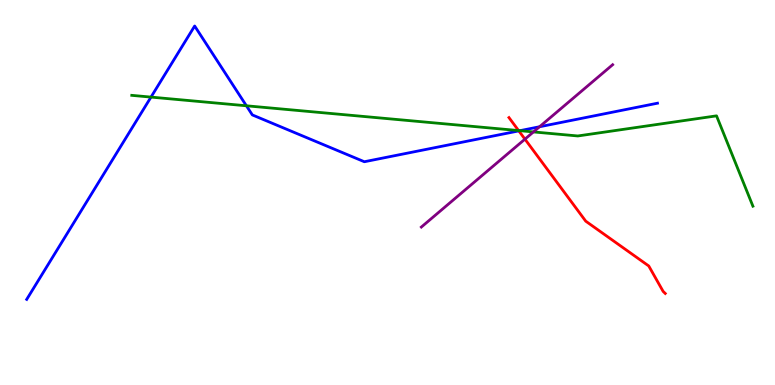[{'lines': ['blue', 'red'], 'intersections': [{'x': 6.69, 'y': 6.6}]}, {'lines': ['green', 'red'], 'intersections': [{'x': 6.69, 'y': 6.61}]}, {'lines': ['purple', 'red'], 'intersections': [{'x': 6.77, 'y': 6.39}]}, {'lines': ['blue', 'green'], 'intersections': [{'x': 1.95, 'y': 7.48}, {'x': 3.18, 'y': 7.25}, {'x': 6.71, 'y': 6.61}]}, {'lines': ['blue', 'purple'], 'intersections': [{'x': 6.96, 'y': 6.71}]}, {'lines': ['green', 'purple'], 'intersections': [{'x': 6.88, 'y': 6.57}]}]